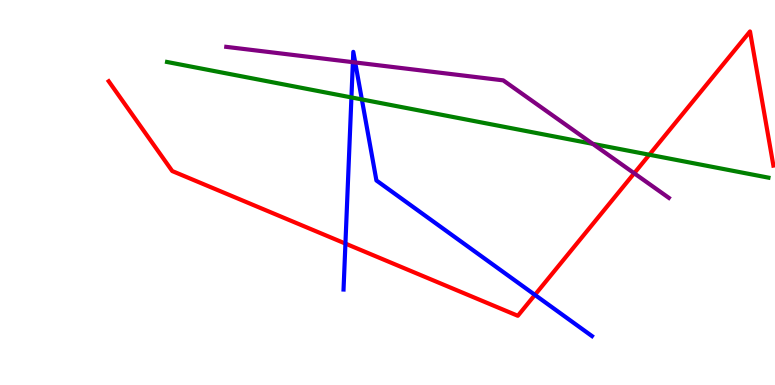[{'lines': ['blue', 'red'], 'intersections': [{'x': 4.46, 'y': 3.67}, {'x': 6.9, 'y': 2.34}]}, {'lines': ['green', 'red'], 'intersections': [{'x': 8.38, 'y': 5.98}]}, {'lines': ['purple', 'red'], 'intersections': [{'x': 8.18, 'y': 5.5}]}, {'lines': ['blue', 'green'], 'intersections': [{'x': 4.53, 'y': 7.47}, {'x': 4.67, 'y': 7.42}]}, {'lines': ['blue', 'purple'], 'intersections': [{'x': 4.55, 'y': 8.39}, {'x': 4.58, 'y': 8.38}]}, {'lines': ['green', 'purple'], 'intersections': [{'x': 7.65, 'y': 6.26}]}]